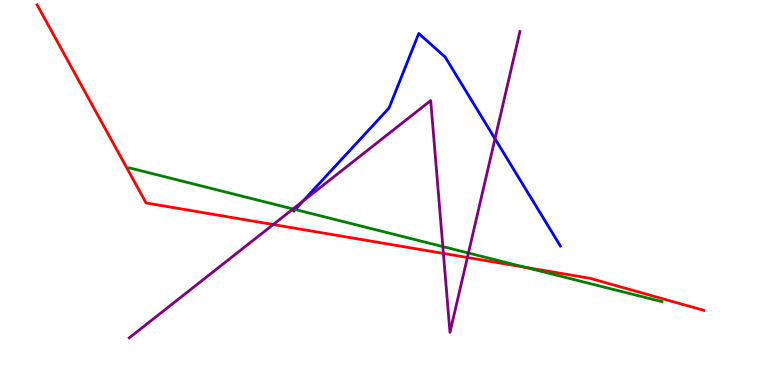[{'lines': ['blue', 'red'], 'intersections': []}, {'lines': ['green', 'red'], 'intersections': [{'x': 6.78, 'y': 3.06}]}, {'lines': ['purple', 'red'], 'intersections': [{'x': 3.53, 'y': 4.17}, {'x': 5.72, 'y': 3.42}, {'x': 6.03, 'y': 3.31}]}, {'lines': ['blue', 'green'], 'intersections': [{'x': 3.81, 'y': 4.56}]}, {'lines': ['blue', 'purple'], 'intersections': [{'x': 3.91, 'y': 4.78}, {'x': 6.39, 'y': 6.4}]}, {'lines': ['green', 'purple'], 'intersections': [{'x': 3.78, 'y': 4.57}, {'x': 5.71, 'y': 3.59}, {'x': 6.04, 'y': 3.43}]}]